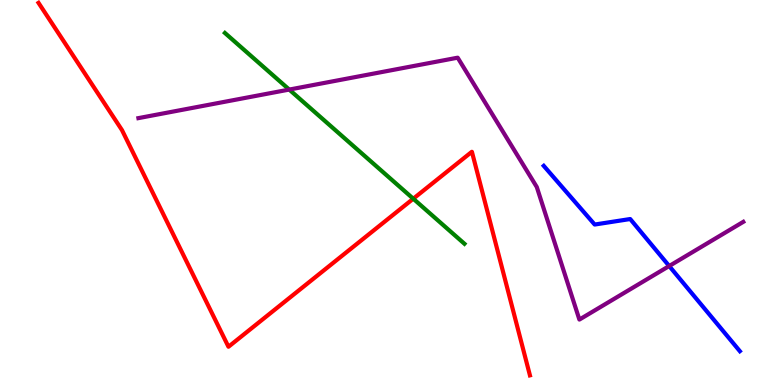[{'lines': ['blue', 'red'], 'intersections': []}, {'lines': ['green', 'red'], 'intersections': [{'x': 5.33, 'y': 4.84}]}, {'lines': ['purple', 'red'], 'intersections': []}, {'lines': ['blue', 'green'], 'intersections': []}, {'lines': ['blue', 'purple'], 'intersections': [{'x': 8.63, 'y': 3.09}]}, {'lines': ['green', 'purple'], 'intersections': [{'x': 3.73, 'y': 7.67}]}]